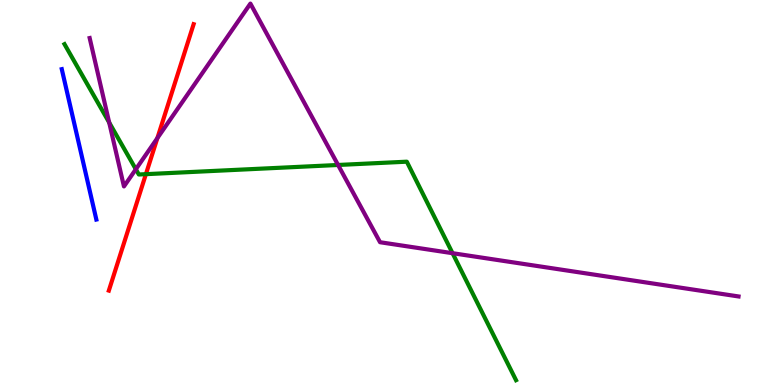[{'lines': ['blue', 'red'], 'intersections': []}, {'lines': ['green', 'red'], 'intersections': [{'x': 1.88, 'y': 5.48}]}, {'lines': ['purple', 'red'], 'intersections': [{'x': 2.03, 'y': 6.41}]}, {'lines': ['blue', 'green'], 'intersections': []}, {'lines': ['blue', 'purple'], 'intersections': []}, {'lines': ['green', 'purple'], 'intersections': [{'x': 1.41, 'y': 6.82}, {'x': 1.75, 'y': 5.6}, {'x': 4.36, 'y': 5.71}, {'x': 5.84, 'y': 3.42}]}]